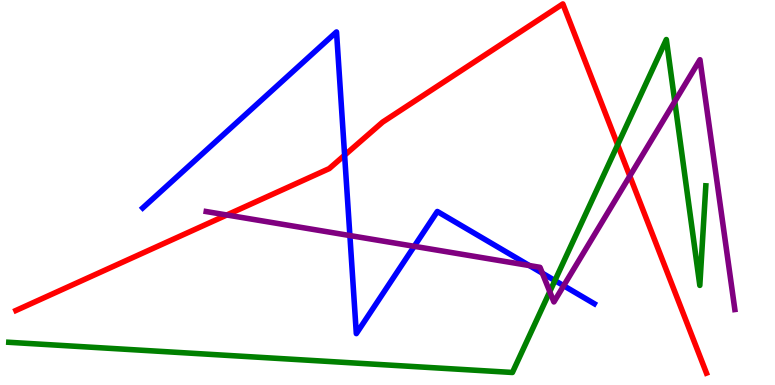[{'lines': ['blue', 'red'], 'intersections': [{'x': 4.45, 'y': 5.97}]}, {'lines': ['green', 'red'], 'intersections': [{'x': 7.97, 'y': 6.24}]}, {'lines': ['purple', 'red'], 'intersections': [{'x': 2.93, 'y': 4.42}, {'x': 8.13, 'y': 5.43}]}, {'lines': ['blue', 'green'], 'intersections': [{'x': 7.16, 'y': 2.71}]}, {'lines': ['blue', 'purple'], 'intersections': [{'x': 4.51, 'y': 3.88}, {'x': 5.34, 'y': 3.6}, {'x': 6.83, 'y': 3.1}, {'x': 7.0, 'y': 2.9}, {'x': 7.27, 'y': 2.58}]}, {'lines': ['green', 'purple'], 'intersections': [{'x': 7.09, 'y': 2.42}, {'x': 8.71, 'y': 7.36}]}]